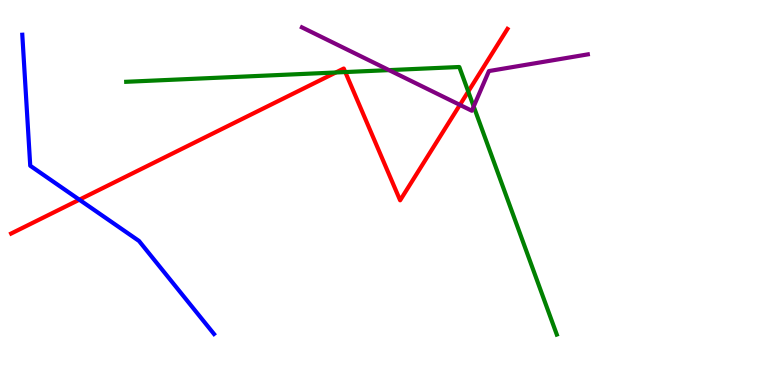[{'lines': ['blue', 'red'], 'intersections': [{'x': 1.02, 'y': 4.81}]}, {'lines': ['green', 'red'], 'intersections': [{'x': 4.33, 'y': 8.12}, {'x': 4.46, 'y': 8.13}, {'x': 6.04, 'y': 7.62}]}, {'lines': ['purple', 'red'], 'intersections': [{'x': 5.93, 'y': 7.28}]}, {'lines': ['blue', 'green'], 'intersections': []}, {'lines': ['blue', 'purple'], 'intersections': []}, {'lines': ['green', 'purple'], 'intersections': [{'x': 5.02, 'y': 8.18}, {'x': 6.11, 'y': 7.23}]}]